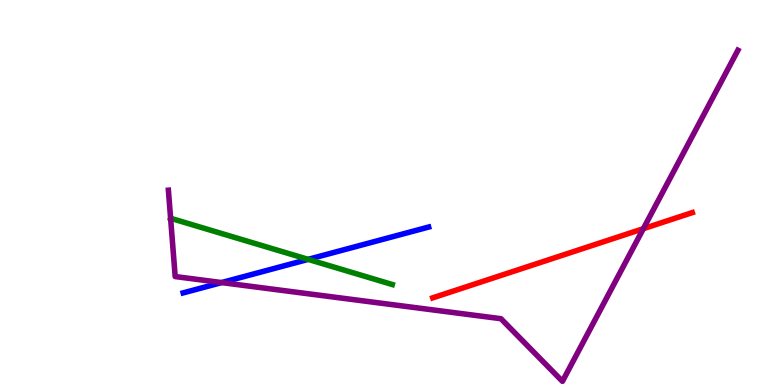[{'lines': ['blue', 'red'], 'intersections': []}, {'lines': ['green', 'red'], 'intersections': []}, {'lines': ['purple', 'red'], 'intersections': [{'x': 8.3, 'y': 4.06}]}, {'lines': ['blue', 'green'], 'intersections': [{'x': 3.98, 'y': 3.26}]}, {'lines': ['blue', 'purple'], 'intersections': [{'x': 2.86, 'y': 2.66}]}, {'lines': ['green', 'purple'], 'intersections': [{'x': 2.2, 'y': 4.33}]}]